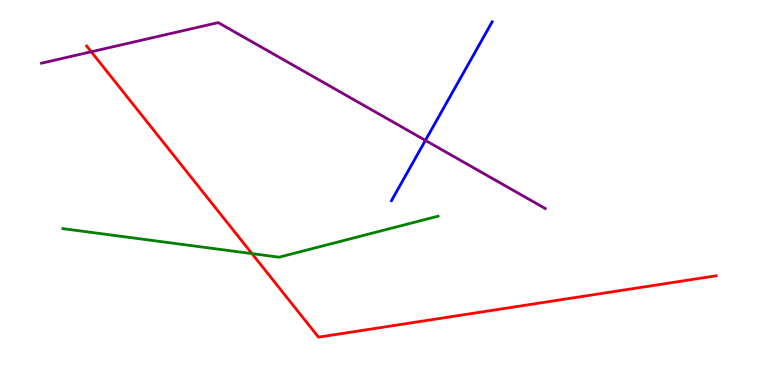[{'lines': ['blue', 'red'], 'intersections': []}, {'lines': ['green', 'red'], 'intersections': [{'x': 3.25, 'y': 3.41}]}, {'lines': ['purple', 'red'], 'intersections': [{'x': 1.18, 'y': 8.66}]}, {'lines': ['blue', 'green'], 'intersections': []}, {'lines': ['blue', 'purple'], 'intersections': [{'x': 5.49, 'y': 6.35}]}, {'lines': ['green', 'purple'], 'intersections': []}]